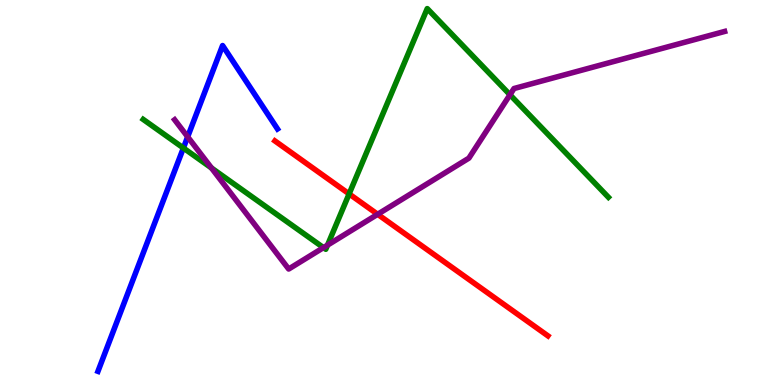[{'lines': ['blue', 'red'], 'intersections': []}, {'lines': ['green', 'red'], 'intersections': [{'x': 4.5, 'y': 4.96}]}, {'lines': ['purple', 'red'], 'intersections': [{'x': 4.87, 'y': 4.43}]}, {'lines': ['blue', 'green'], 'intersections': [{'x': 2.37, 'y': 6.16}]}, {'lines': ['blue', 'purple'], 'intersections': [{'x': 2.42, 'y': 6.45}]}, {'lines': ['green', 'purple'], 'intersections': [{'x': 2.73, 'y': 5.64}, {'x': 4.17, 'y': 3.57}, {'x': 4.23, 'y': 3.63}, {'x': 6.58, 'y': 7.54}]}]